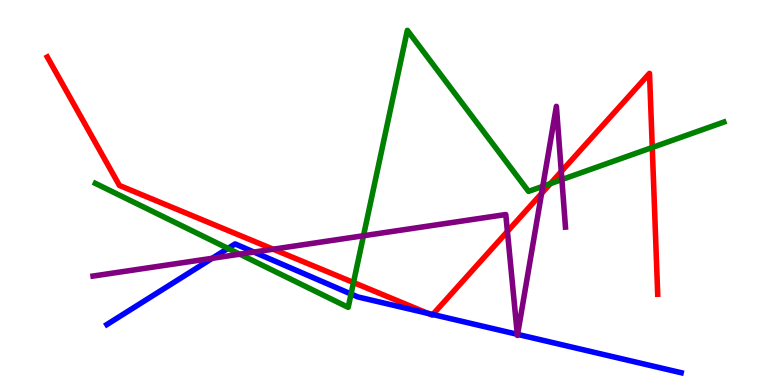[{'lines': ['blue', 'red'], 'intersections': [{'x': 5.52, 'y': 1.86}, {'x': 5.58, 'y': 1.83}]}, {'lines': ['green', 'red'], 'intersections': [{'x': 4.56, 'y': 2.66}, {'x': 7.1, 'y': 5.23}, {'x': 8.42, 'y': 6.17}]}, {'lines': ['purple', 'red'], 'intersections': [{'x': 3.52, 'y': 3.53}, {'x': 6.55, 'y': 3.99}, {'x': 6.99, 'y': 4.98}, {'x': 7.24, 'y': 5.54}]}, {'lines': ['blue', 'green'], 'intersections': [{'x': 2.94, 'y': 3.55}, {'x': 4.53, 'y': 2.36}]}, {'lines': ['blue', 'purple'], 'intersections': [{'x': 2.74, 'y': 3.29}, {'x': 3.28, 'y': 3.45}, {'x': 6.67, 'y': 1.32}, {'x': 6.68, 'y': 1.31}]}, {'lines': ['green', 'purple'], 'intersections': [{'x': 3.09, 'y': 3.4}, {'x': 4.69, 'y': 3.88}, {'x': 7.0, 'y': 5.16}, {'x': 7.25, 'y': 5.34}]}]